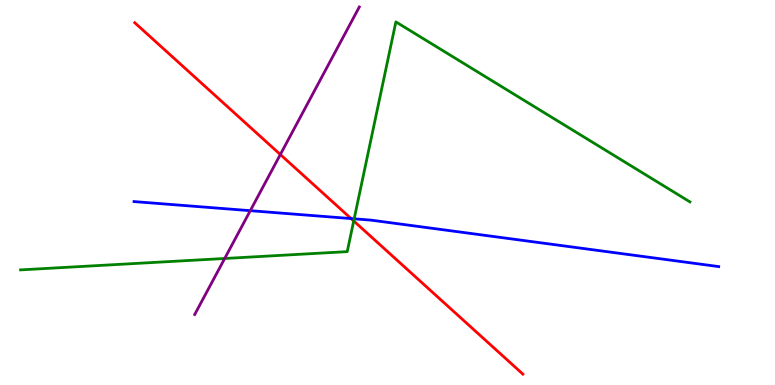[{'lines': ['blue', 'red'], 'intersections': [{'x': 4.53, 'y': 4.32}]}, {'lines': ['green', 'red'], 'intersections': [{'x': 4.56, 'y': 4.26}]}, {'lines': ['purple', 'red'], 'intersections': [{'x': 3.62, 'y': 5.99}]}, {'lines': ['blue', 'green'], 'intersections': [{'x': 4.57, 'y': 4.32}]}, {'lines': ['blue', 'purple'], 'intersections': [{'x': 3.23, 'y': 4.53}]}, {'lines': ['green', 'purple'], 'intersections': [{'x': 2.9, 'y': 3.29}]}]